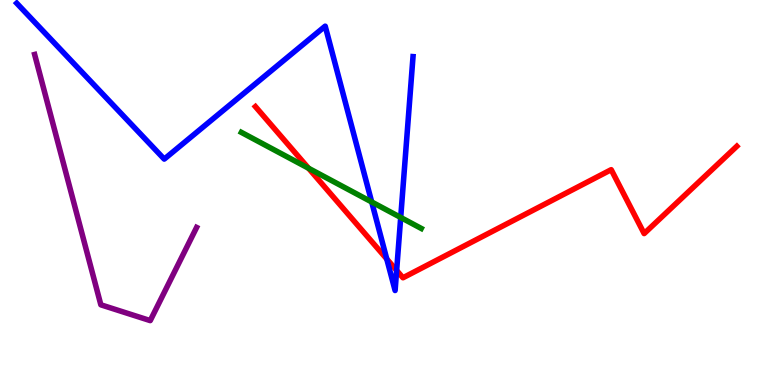[{'lines': ['blue', 'red'], 'intersections': [{'x': 4.99, 'y': 3.27}, {'x': 5.12, 'y': 2.98}]}, {'lines': ['green', 'red'], 'intersections': [{'x': 3.98, 'y': 5.63}]}, {'lines': ['purple', 'red'], 'intersections': []}, {'lines': ['blue', 'green'], 'intersections': [{'x': 4.8, 'y': 4.75}, {'x': 5.17, 'y': 4.35}]}, {'lines': ['blue', 'purple'], 'intersections': []}, {'lines': ['green', 'purple'], 'intersections': []}]